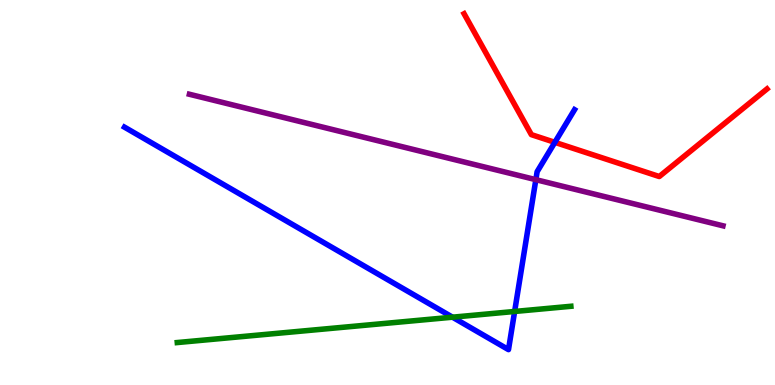[{'lines': ['blue', 'red'], 'intersections': [{'x': 7.16, 'y': 6.3}]}, {'lines': ['green', 'red'], 'intersections': []}, {'lines': ['purple', 'red'], 'intersections': []}, {'lines': ['blue', 'green'], 'intersections': [{'x': 5.84, 'y': 1.76}, {'x': 6.64, 'y': 1.91}]}, {'lines': ['blue', 'purple'], 'intersections': [{'x': 6.91, 'y': 5.33}]}, {'lines': ['green', 'purple'], 'intersections': []}]